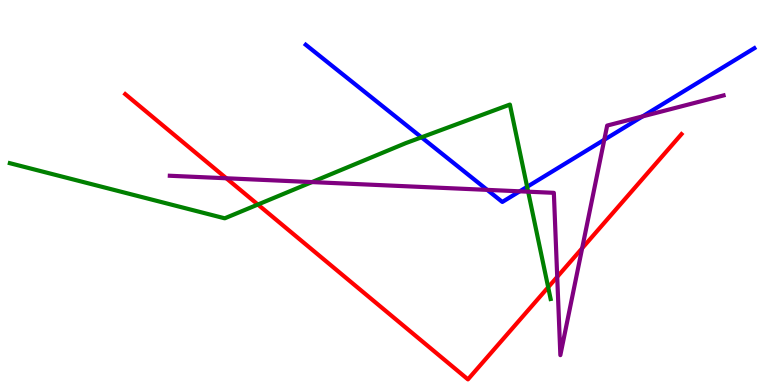[{'lines': ['blue', 'red'], 'intersections': []}, {'lines': ['green', 'red'], 'intersections': [{'x': 3.33, 'y': 4.69}, {'x': 7.07, 'y': 2.54}]}, {'lines': ['purple', 'red'], 'intersections': [{'x': 2.92, 'y': 5.37}, {'x': 7.19, 'y': 2.81}, {'x': 7.51, 'y': 3.55}]}, {'lines': ['blue', 'green'], 'intersections': [{'x': 5.44, 'y': 6.43}, {'x': 6.8, 'y': 5.15}]}, {'lines': ['blue', 'purple'], 'intersections': [{'x': 6.29, 'y': 5.07}, {'x': 6.71, 'y': 5.03}, {'x': 7.8, 'y': 6.37}, {'x': 8.29, 'y': 6.98}]}, {'lines': ['green', 'purple'], 'intersections': [{'x': 4.03, 'y': 5.27}, {'x': 6.81, 'y': 5.02}]}]